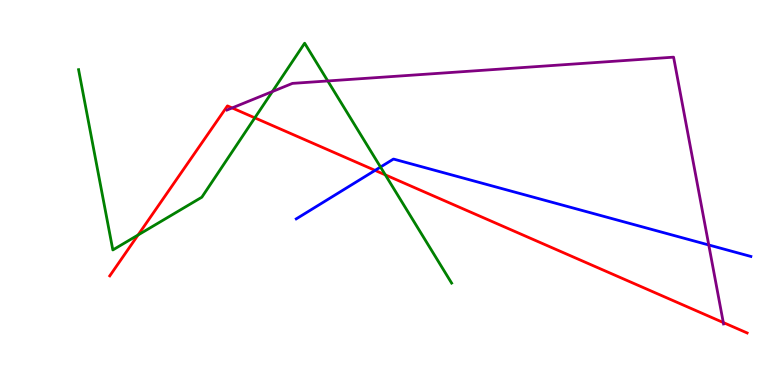[{'lines': ['blue', 'red'], 'intersections': [{'x': 4.84, 'y': 5.57}]}, {'lines': ['green', 'red'], 'intersections': [{'x': 1.78, 'y': 3.9}, {'x': 3.29, 'y': 6.94}, {'x': 4.97, 'y': 5.46}]}, {'lines': ['purple', 'red'], 'intersections': [{'x': 3.0, 'y': 7.2}, {'x': 9.33, 'y': 1.62}]}, {'lines': ['blue', 'green'], 'intersections': [{'x': 4.91, 'y': 5.66}]}, {'lines': ['blue', 'purple'], 'intersections': [{'x': 9.15, 'y': 3.64}]}, {'lines': ['green', 'purple'], 'intersections': [{'x': 3.51, 'y': 7.62}, {'x': 4.23, 'y': 7.9}]}]